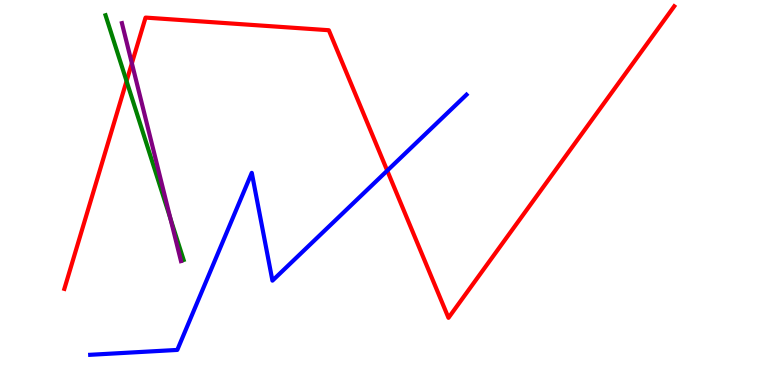[{'lines': ['blue', 'red'], 'intersections': [{'x': 5.0, 'y': 5.57}]}, {'lines': ['green', 'red'], 'intersections': [{'x': 1.63, 'y': 7.89}]}, {'lines': ['purple', 'red'], 'intersections': [{'x': 1.7, 'y': 8.36}]}, {'lines': ['blue', 'green'], 'intersections': []}, {'lines': ['blue', 'purple'], 'intersections': []}, {'lines': ['green', 'purple'], 'intersections': [{'x': 2.2, 'y': 4.32}]}]